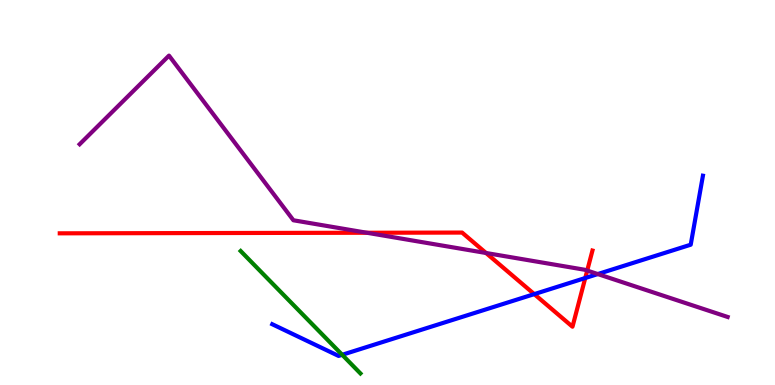[{'lines': ['blue', 'red'], 'intersections': [{'x': 6.89, 'y': 2.36}, {'x': 7.55, 'y': 2.78}]}, {'lines': ['green', 'red'], 'intersections': []}, {'lines': ['purple', 'red'], 'intersections': [{'x': 4.73, 'y': 3.95}, {'x': 6.27, 'y': 3.43}, {'x': 7.58, 'y': 2.97}]}, {'lines': ['blue', 'green'], 'intersections': [{'x': 4.42, 'y': 0.785}]}, {'lines': ['blue', 'purple'], 'intersections': [{'x': 7.71, 'y': 2.88}]}, {'lines': ['green', 'purple'], 'intersections': []}]